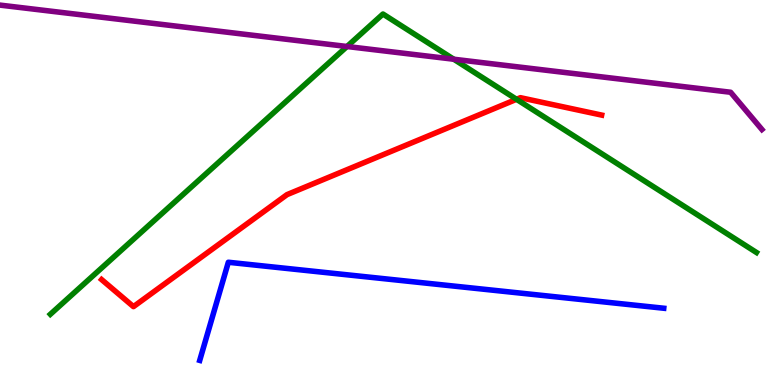[{'lines': ['blue', 'red'], 'intersections': []}, {'lines': ['green', 'red'], 'intersections': [{'x': 6.66, 'y': 7.42}]}, {'lines': ['purple', 'red'], 'intersections': []}, {'lines': ['blue', 'green'], 'intersections': []}, {'lines': ['blue', 'purple'], 'intersections': []}, {'lines': ['green', 'purple'], 'intersections': [{'x': 4.48, 'y': 8.79}, {'x': 5.85, 'y': 8.46}]}]